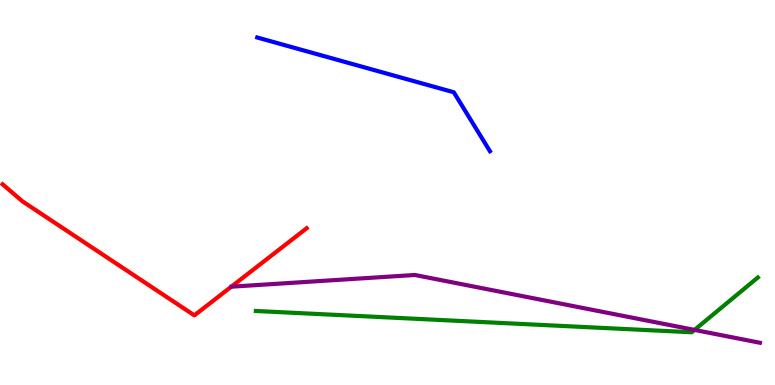[{'lines': ['blue', 'red'], 'intersections': []}, {'lines': ['green', 'red'], 'intersections': []}, {'lines': ['purple', 'red'], 'intersections': []}, {'lines': ['blue', 'green'], 'intersections': []}, {'lines': ['blue', 'purple'], 'intersections': []}, {'lines': ['green', 'purple'], 'intersections': [{'x': 8.96, 'y': 1.43}]}]